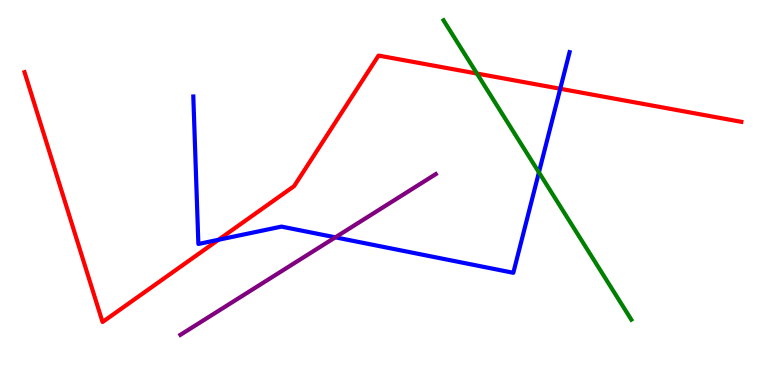[{'lines': ['blue', 'red'], 'intersections': [{'x': 2.82, 'y': 3.77}, {'x': 7.23, 'y': 7.69}]}, {'lines': ['green', 'red'], 'intersections': [{'x': 6.15, 'y': 8.09}]}, {'lines': ['purple', 'red'], 'intersections': []}, {'lines': ['blue', 'green'], 'intersections': [{'x': 6.95, 'y': 5.52}]}, {'lines': ['blue', 'purple'], 'intersections': [{'x': 4.33, 'y': 3.84}]}, {'lines': ['green', 'purple'], 'intersections': []}]